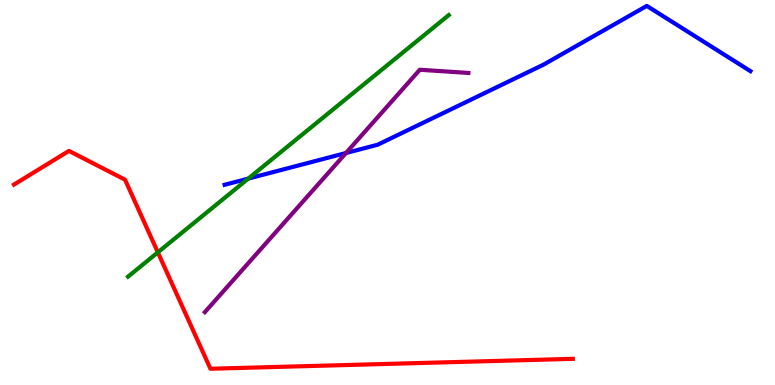[{'lines': ['blue', 'red'], 'intersections': []}, {'lines': ['green', 'red'], 'intersections': [{'x': 2.04, 'y': 3.45}]}, {'lines': ['purple', 'red'], 'intersections': []}, {'lines': ['blue', 'green'], 'intersections': [{'x': 3.2, 'y': 5.36}]}, {'lines': ['blue', 'purple'], 'intersections': [{'x': 4.46, 'y': 6.03}]}, {'lines': ['green', 'purple'], 'intersections': []}]